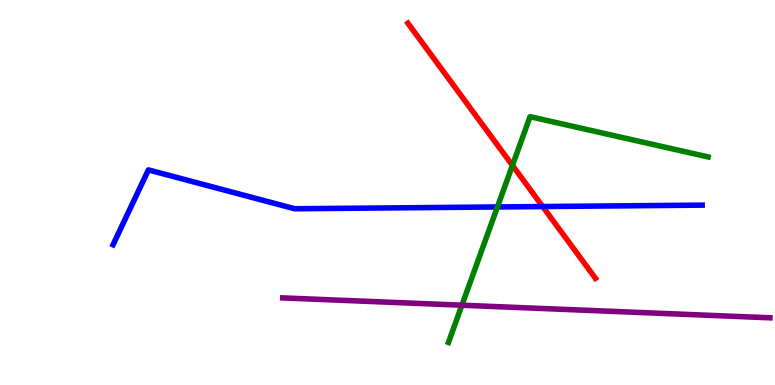[{'lines': ['blue', 'red'], 'intersections': [{'x': 7.0, 'y': 4.64}]}, {'lines': ['green', 'red'], 'intersections': [{'x': 6.61, 'y': 5.7}]}, {'lines': ['purple', 'red'], 'intersections': []}, {'lines': ['blue', 'green'], 'intersections': [{'x': 6.42, 'y': 4.62}]}, {'lines': ['blue', 'purple'], 'intersections': []}, {'lines': ['green', 'purple'], 'intersections': [{'x': 5.96, 'y': 2.07}]}]